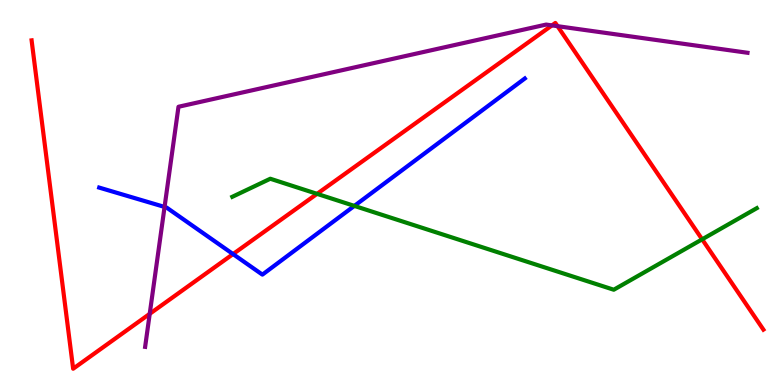[{'lines': ['blue', 'red'], 'intersections': [{'x': 3.01, 'y': 3.4}]}, {'lines': ['green', 'red'], 'intersections': [{'x': 4.09, 'y': 4.97}, {'x': 9.06, 'y': 3.78}]}, {'lines': ['purple', 'red'], 'intersections': [{'x': 1.93, 'y': 1.85}, {'x': 7.12, 'y': 9.34}, {'x': 7.19, 'y': 9.32}]}, {'lines': ['blue', 'green'], 'intersections': [{'x': 4.57, 'y': 4.65}]}, {'lines': ['blue', 'purple'], 'intersections': [{'x': 2.12, 'y': 4.62}]}, {'lines': ['green', 'purple'], 'intersections': []}]